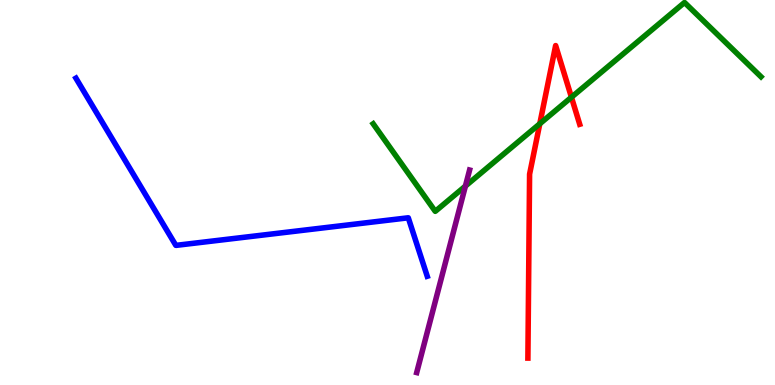[{'lines': ['blue', 'red'], 'intersections': []}, {'lines': ['green', 'red'], 'intersections': [{'x': 6.97, 'y': 6.79}, {'x': 7.37, 'y': 7.47}]}, {'lines': ['purple', 'red'], 'intersections': []}, {'lines': ['blue', 'green'], 'intersections': []}, {'lines': ['blue', 'purple'], 'intersections': []}, {'lines': ['green', 'purple'], 'intersections': [{'x': 6.01, 'y': 5.17}]}]